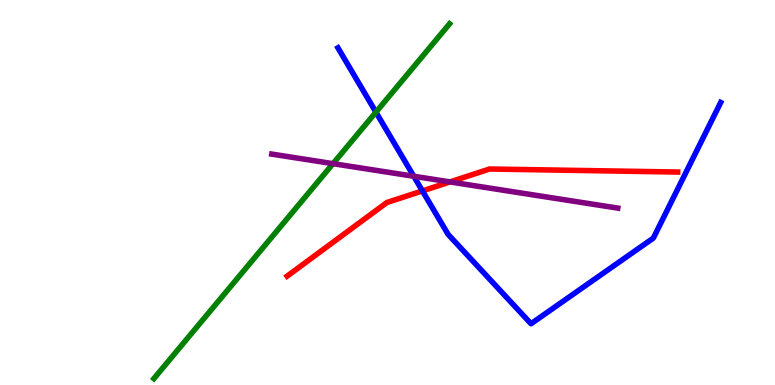[{'lines': ['blue', 'red'], 'intersections': [{'x': 5.45, 'y': 5.04}]}, {'lines': ['green', 'red'], 'intersections': []}, {'lines': ['purple', 'red'], 'intersections': [{'x': 5.81, 'y': 5.27}]}, {'lines': ['blue', 'green'], 'intersections': [{'x': 4.85, 'y': 7.09}]}, {'lines': ['blue', 'purple'], 'intersections': [{'x': 5.34, 'y': 5.42}]}, {'lines': ['green', 'purple'], 'intersections': [{'x': 4.3, 'y': 5.75}]}]